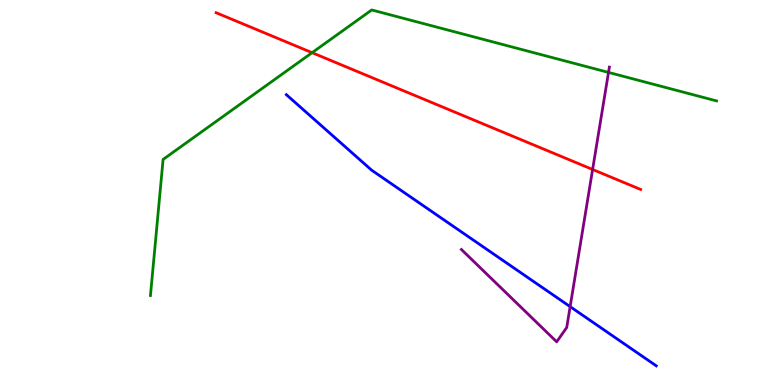[{'lines': ['blue', 'red'], 'intersections': []}, {'lines': ['green', 'red'], 'intersections': [{'x': 4.03, 'y': 8.63}]}, {'lines': ['purple', 'red'], 'intersections': [{'x': 7.65, 'y': 5.6}]}, {'lines': ['blue', 'green'], 'intersections': []}, {'lines': ['blue', 'purple'], 'intersections': [{'x': 7.36, 'y': 2.04}]}, {'lines': ['green', 'purple'], 'intersections': [{'x': 7.85, 'y': 8.12}]}]